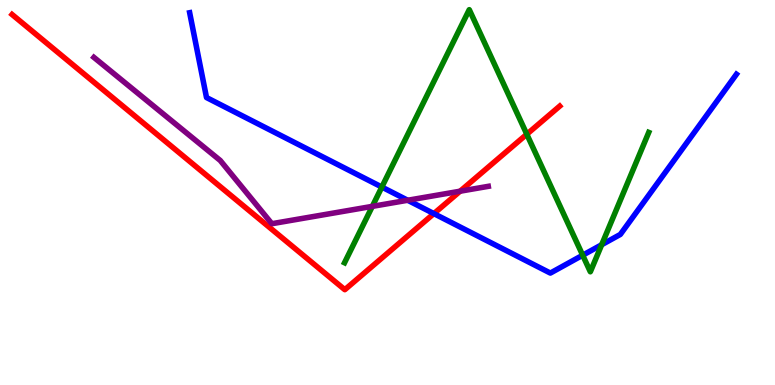[{'lines': ['blue', 'red'], 'intersections': [{'x': 5.6, 'y': 4.45}]}, {'lines': ['green', 'red'], 'intersections': [{'x': 6.8, 'y': 6.51}]}, {'lines': ['purple', 'red'], 'intersections': [{'x': 5.94, 'y': 5.03}]}, {'lines': ['blue', 'green'], 'intersections': [{'x': 4.93, 'y': 5.14}, {'x': 7.52, 'y': 3.37}, {'x': 7.76, 'y': 3.64}]}, {'lines': ['blue', 'purple'], 'intersections': [{'x': 5.26, 'y': 4.8}]}, {'lines': ['green', 'purple'], 'intersections': [{'x': 4.8, 'y': 4.64}]}]